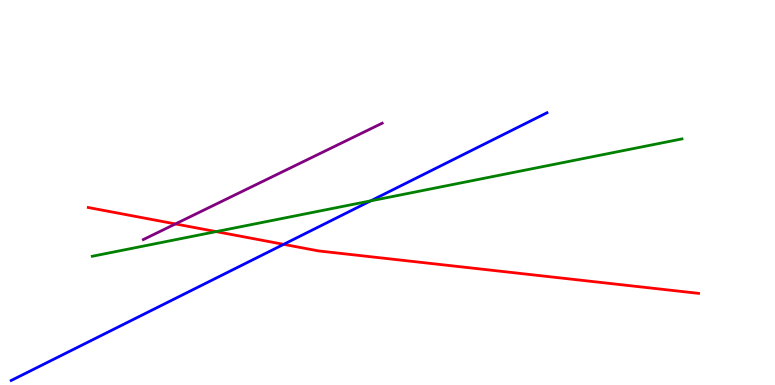[{'lines': ['blue', 'red'], 'intersections': [{'x': 3.66, 'y': 3.65}]}, {'lines': ['green', 'red'], 'intersections': [{'x': 2.79, 'y': 3.98}]}, {'lines': ['purple', 'red'], 'intersections': [{'x': 2.26, 'y': 4.18}]}, {'lines': ['blue', 'green'], 'intersections': [{'x': 4.78, 'y': 4.78}]}, {'lines': ['blue', 'purple'], 'intersections': []}, {'lines': ['green', 'purple'], 'intersections': []}]